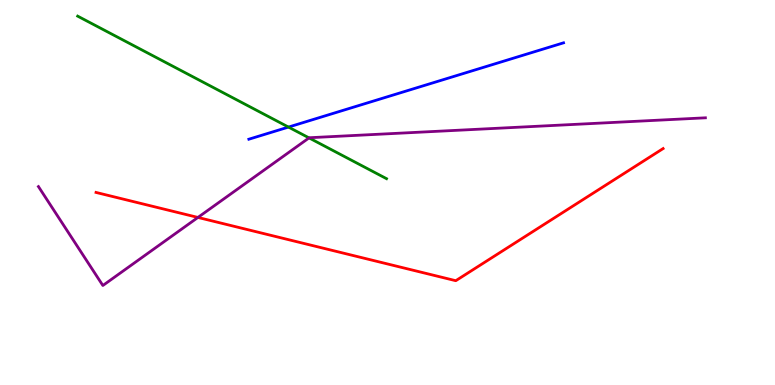[{'lines': ['blue', 'red'], 'intersections': []}, {'lines': ['green', 'red'], 'intersections': []}, {'lines': ['purple', 'red'], 'intersections': [{'x': 2.55, 'y': 4.35}]}, {'lines': ['blue', 'green'], 'intersections': [{'x': 3.72, 'y': 6.7}]}, {'lines': ['blue', 'purple'], 'intersections': []}, {'lines': ['green', 'purple'], 'intersections': [{'x': 3.99, 'y': 6.42}]}]